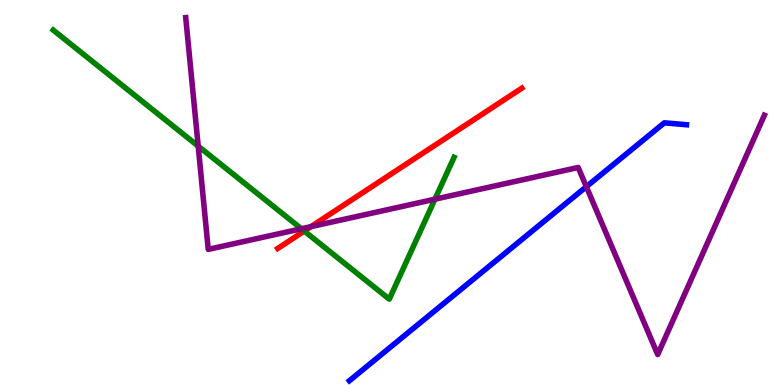[{'lines': ['blue', 'red'], 'intersections': []}, {'lines': ['green', 'red'], 'intersections': [{'x': 3.93, 'y': 4.0}]}, {'lines': ['purple', 'red'], 'intersections': [{'x': 4.01, 'y': 4.11}]}, {'lines': ['blue', 'green'], 'intersections': []}, {'lines': ['blue', 'purple'], 'intersections': [{'x': 7.57, 'y': 5.15}]}, {'lines': ['green', 'purple'], 'intersections': [{'x': 2.56, 'y': 6.2}, {'x': 3.89, 'y': 4.06}, {'x': 5.61, 'y': 4.83}]}]